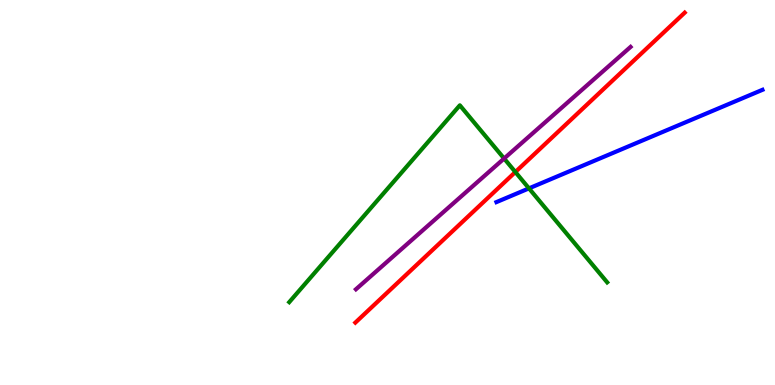[{'lines': ['blue', 'red'], 'intersections': []}, {'lines': ['green', 'red'], 'intersections': [{'x': 6.65, 'y': 5.53}]}, {'lines': ['purple', 'red'], 'intersections': []}, {'lines': ['blue', 'green'], 'intersections': [{'x': 6.83, 'y': 5.11}]}, {'lines': ['blue', 'purple'], 'intersections': []}, {'lines': ['green', 'purple'], 'intersections': [{'x': 6.5, 'y': 5.88}]}]